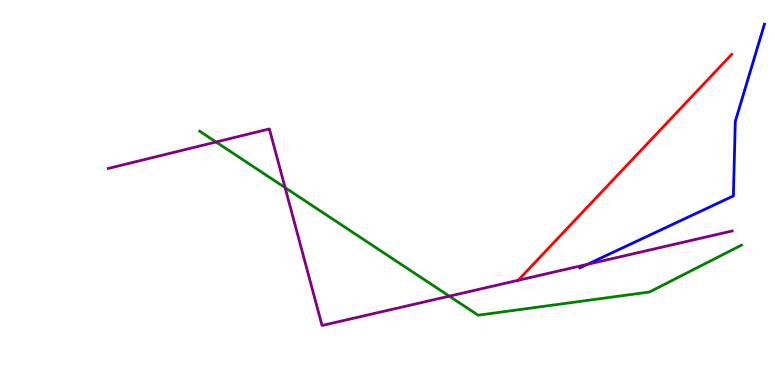[{'lines': ['blue', 'red'], 'intersections': []}, {'lines': ['green', 'red'], 'intersections': []}, {'lines': ['purple', 'red'], 'intersections': [{'x': 6.69, 'y': 2.72}]}, {'lines': ['blue', 'green'], 'intersections': []}, {'lines': ['blue', 'purple'], 'intersections': [{'x': 7.58, 'y': 3.13}]}, {'lines': ['green', 'purple'], 'intersections': [{'x': 2.79, 'y': 6.31}, {'x': 3.68, 'y': 5.13}, {'x': 5.8, 'y': 2.31}]}]